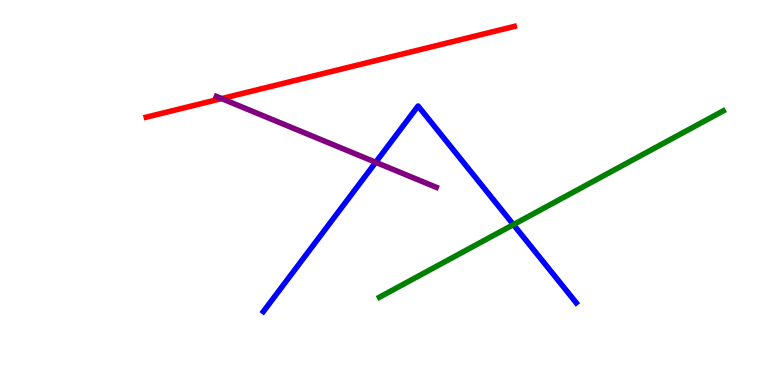[{'lines': ['blue', 'red'], 'intersections': []}, {'lines': ['green', 'red'], 'intersections': []}, {'lines': ['purple', 'red'], 'intersections': [{'x': 2.86, 'y': 7.44}]}, {'lines': ['blue', 'green'], 'intersections': [{'x': 6.62, 'y': 4.17}]}, {'lines': ['blue', 'purple'], 'intersections': [{'x': 4.85, 'y': 5.78}]}, {'lines': ['green', 'purple'], 'intersections': []}]